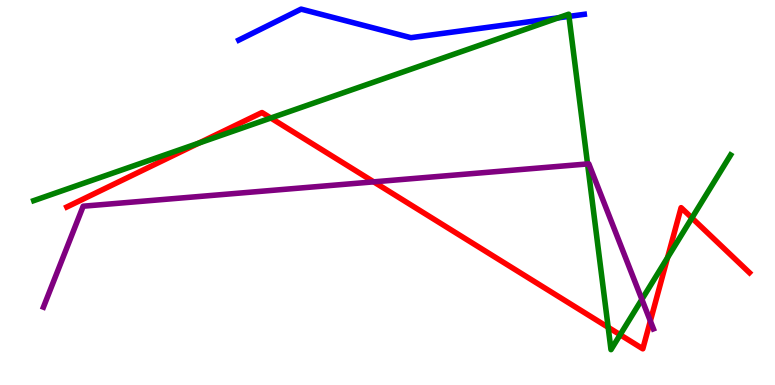[{'lines': ['blue', 'red'], 'intersections': []}, {'lines': ['green', 'red'], 'intersections': [{'x': 2.57, 'y': 6.28}, {'x': 3.49, 'y': 6.93}, {'x': 7.85, 'y': 1.5}, {'x': 8.0, 'y': 1.31}, {'x': 8.61, 'y': 3.31}, {'x': 8.93, 'y': 4.34}]}, {'lines': ['purple', 'red'], 'intersections': [{'x': 4.82, 'y': 5.28}, {'x': 8.39, 'y': 1.66}]}, {'lines': ['blue', 'green'], 'intersections': [{'x': 7.2, 'y': 9.54}, {'x': 7.34, 'y': 9.57}]}, {'lines': ['blue', 'purple'], 'intersections': []}, {'lines': ['green', 'purple'], 'intersections': [{'x': 7.58, 'y': 5.74}, {'x': 8.28, 'y': 2.22}]}]